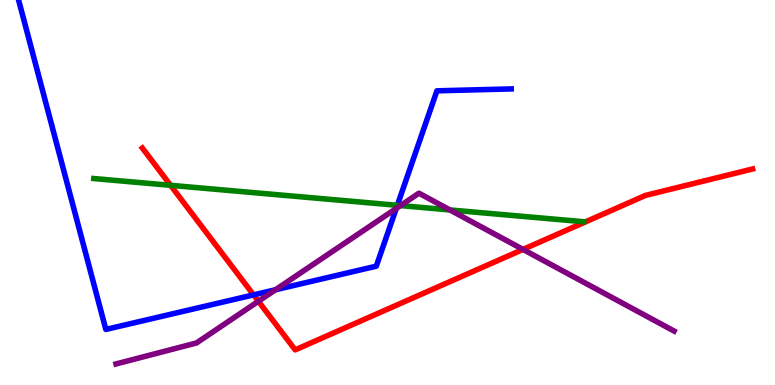[{'lines': ['blue', 'red'], 'intersections': [{'x': 3.27, 'y': 2.34}]}, {'lines': ['green', 'red'], 'intersections': [{'x': 2.2, 'y': 5.19}]}, {'lines': ['purple', 'red'], 'intersections': [{'x': 3.33, 'y': 2.17}, {'x': 6.75, 'y': 3.52}]}, {'lines': ['blue', 'green'], 'intersections': [{'x': 5.13, 'y': 4.67}]}, {'lines': ['blue', 'purple'], 'intersections': [{'x': 3.56, 'y': 2.47}, {'x': 5.11, 'y': 4.59}]}, {'lines': ['green', 'purple'], 'intersections': [{'x': 5.17, 'y': 4.66}, {'x': 5.81, 'y': 4.55}]}]